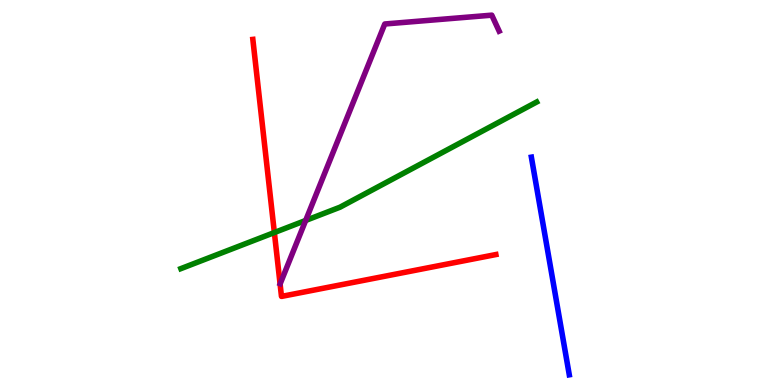[{'lines': ['blue', 'red'], 'intersections': []}, {'lines': ['green', 'red'], 'intersections': [{'x': 3.54, 'y': 3.96}]}, {'lines': ['purple', 'red'], 'intersections': []}, {'lines': ['blue', 'green'], 'intersections': []}, {'lines': ['blue', 'purple'], 'intersections': []}, {'lines': ['green', 'purple'], 'intersections': [{'x': 3.94, 'y': 4.27}]}]